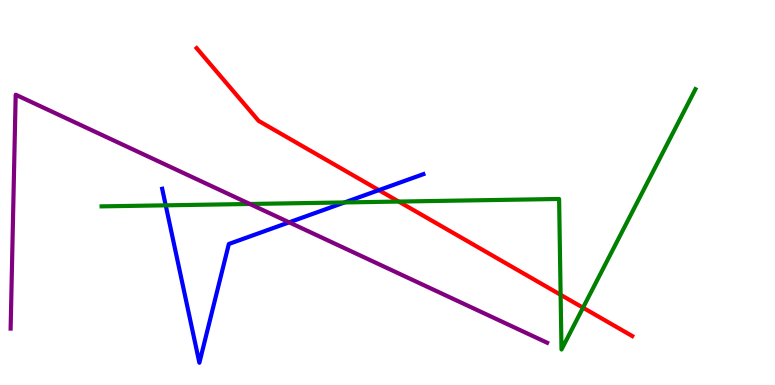[{'lines': ['blue', 'red'], 'intersections': [{'x': 4.89, 'y': 5.06}]}, {'lines': ['green', 'red'], 'intersections': [{'x': 5.14, 'y': 4.76}, {'x': 7.23, 'y': 2.34}, {'x': 7.52, 'y': 2.01}]}, {'lines': ['purple', 'red'], 'intersections': []}, {'lines': ['blue', 'green'], 'intersections': [{'x': 2.14, 'y': 4.67}, {'x': 4.45, 'y': 4.74}]}, {'lines': ['blue', 'purple'], 'intersections': [{'x': 3.73, 'y': 4.23}]}, {'lines': ['green', 'purple'], 'intersections': [{'x': 3.22, 'y': 4.7}]}]